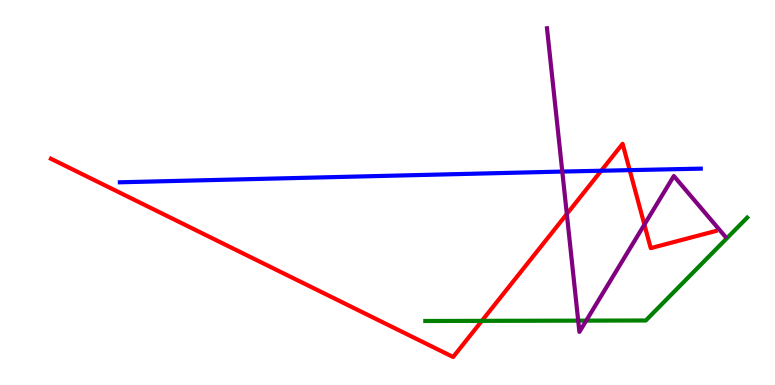[{'lines': ['blue', 'red'], 'intersections': [{'x': 7.76, 'y': 5.57}, {'x': 8.13, 'y': 5.58}]}, {'lines': ['green', 'red'], 'intersections': [{'x': 6.22, 'y': 1.67}]}, {'lines': ['purple', 'red'], 'intersections': [{'x': 7.31, 'y': 4.44}, {'x': 8.31, 'y': 4.17}]}, {'lines': ['blue', 'green'], 'intersections': []}, {'lines': ['blue', 'purple'], 'intersections': [{'x': 7.26, 'y': 5.54}]}, {'lines': ['green', 'purple'], 'intersections': [{'x': 7.46, 'y': 1.67}, {'x': 7.56, 'y': 1.67}]}]